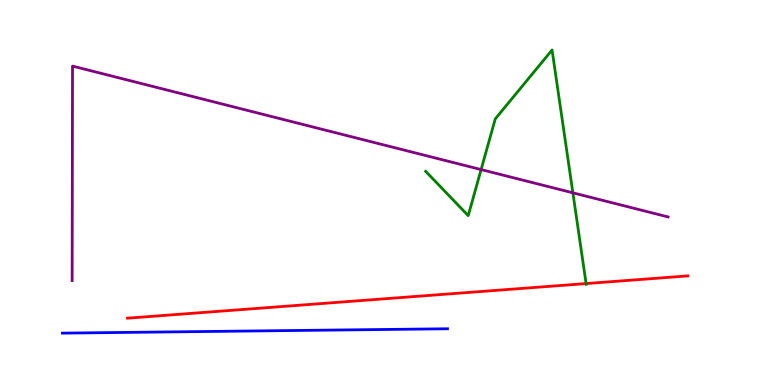[{'lines': ['blue', 'red'], 'intersections': []}, {'lines': ['green', 'red'], 'intersections': [{'x': 7.56, 'y': 2.63}]}, {'lines': ['purple', 'red'], 'intersections': []}, {'lines': ['blue', 'green'], 'intersections': []}, {'lines': ['blue', 'purple'], 'intersections': []}, {'lines': ['green', 'purple'], 'intersections': [{'x': 6.21, 'y': 5.6}, {'x': 7.39, 'y': 4.99}]}]